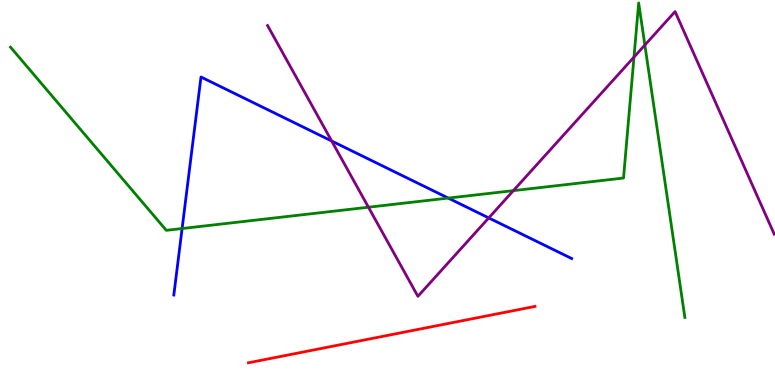[{'lines': ['blue', 'red'], 'intersections': []}, {'lines': ['green', 'red'], 'intersections': []}, {'lines': ['purple', 'red'], 'intersections': []}, {'lines': ['blue', 'green'], 'intersections': [{'x': 2.35, 'y': 4.06}, {'x': 5.78, 'y': 4.85}]}, {'lines': ['blue', 'purple'], 'intersections': [{'x': 4.28, 'y': 6.34}, {'x': 6.31, 'y': 4.34}]}, {'lines': ['green', 'purple'], 'intersections': [{'x': 4.75, 'y': 4.62}, {'x': 6.62, 'y': 5.05}, {'x': 8.18, 'y': 8.52}, {'x': 8.32, 'y': 8.83}]}]